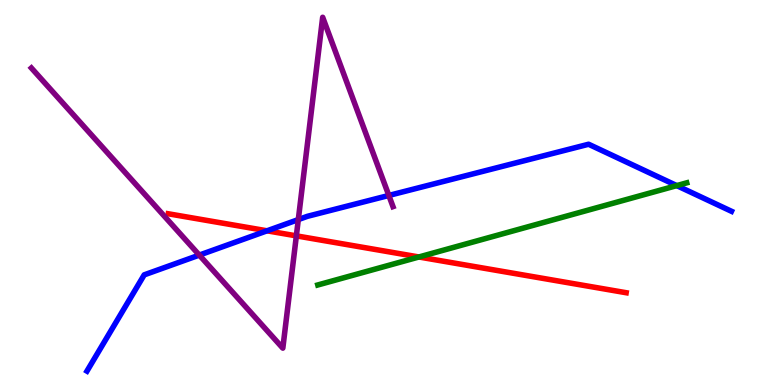[{'lines': ['blue', 'red'], 'intersections': [{'x': 3.45, 'y': 4.01}]}, {'lines': ['green', 'red'], 'intersections': [{'x': 5.41, 'y': 3.33}]}, {'lines': ['purple', 'red'], 'intersections': [{'x': 3.82, 'y': 3.87}]}, {'lines': ['blue', 'green'], 'intersections': [{'x': 8.73, 'y': 5.18}]}, {'lines': ['blue', 'purple'], 'intersections': [{'x': 2.57, 'y': 3.37}, {'x': 3.85, 'y': 4.3}, {'x': 5.02, 'y': 4.92}]}, {'lines': ['green', 'purple'], 'intersections': []}]